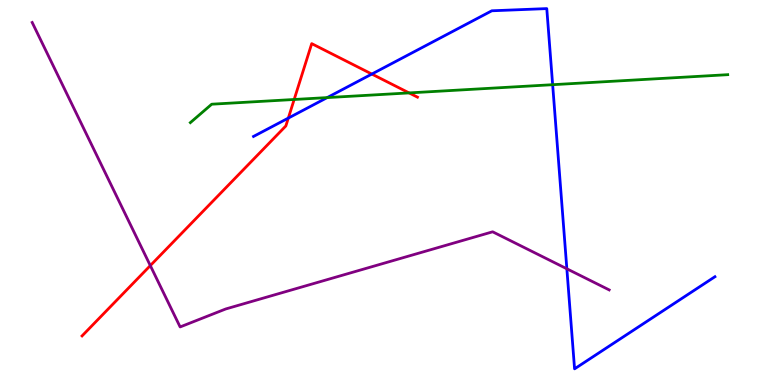[{'lines': ['blue', 'red'], 'intersections': [{'x': 3.72, 'y': 6.93}, {'x': 4.8, 'y': 8.08}]}, {'lines': ['green', 'red'], 'intersections': [{'x': 3.8, 'y': 7.42}, {'x': 5.28, 'y': 7.59}]}, {'lines': ['purple', 'red'], 'intersections': [{'x': 1.94, 'y': 3.1}]}, {'lines': ['blue', 'green'], 'intersections': [{'x': 4.22, 'y': 7.47}, {'x': 7.13, 'y': 7.8}]}, {'lines': ['blue', 'purple'], 'intersections': [{'x': 7.31, 'y': 3.02}]}, {'lines': ['green', 'purple'], 'intersections': []}]